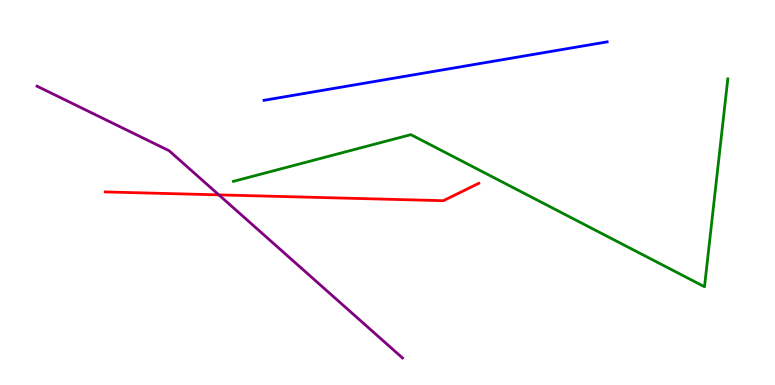[{'lines': ['blue', 'red'], 'intersections': []}, {'lines': ['green', 'red'], 'intersections': []}, {'lines': ['purple', 'red'], 'intersections': [{'x': 2.82, 'y': 4.94}]}, {'lines': ['blue', 'green'], 'intersections': []}, {'lines': ['blue', 'purple'], 'intersections': []}, {'lines': ['green', 'purple'], 'intersections': []}]